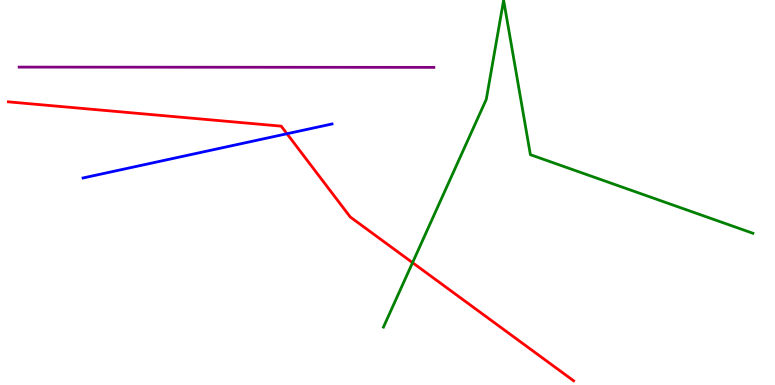[{'lines': ['blue', 'red'], 'intersections': [{'x': 3.7, 'y': 6.53}]}, {'lines': ['green', 'red'], 'intersections': [{'x': 5.32, 'y': 3.18}]}, {'lines': ['purple', 'red'], 'intersections': []}, {'lines': ['blue', 'green'], 'intersections': []}, {'lines': ['blue', 'purple'], 'intersections': []}, {'lines': ['green', 'purple'], 'intersections': []}]